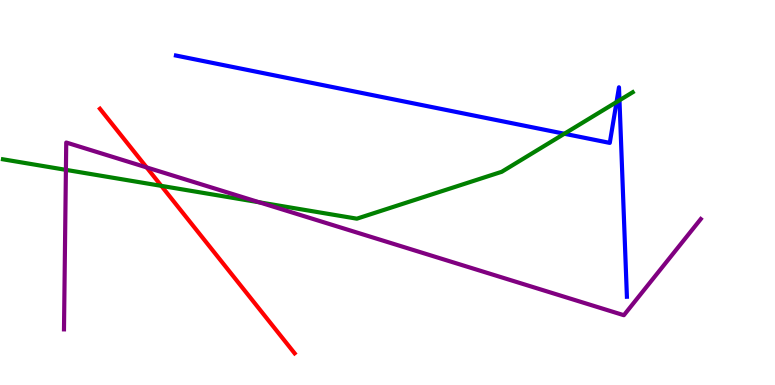[{'lines': ['blue', 'red'], 'intersections': []}, {'lines': ['green', 'red'], 'intersections': [{'x': 2.08, 'y': 5.17}]}, {'lines': ['purple', 'red'], 'intersections': [{'x': 1.89, 'y': 5.65}]}, {'lines': ['blue', 'green'], 'intersections': [{'x': 7.28, 'y': 6.53}, {'x': 7.96, 'y': 7.35}, {'x': 7.99, 'y': 7.4}]}, {'lines': ['blue', 'purple'], 'intersections': []}, {'lines': ['green', 'purple'], 'intersections': [{'x': 0.85, 'y': 5.59}, {'x': 3.35, 'y': 4.75}]}]